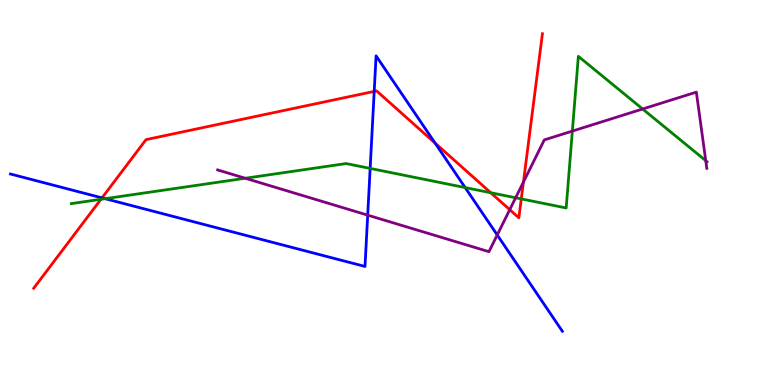[{'lines': ['blue', 'red'], 'intersections': [{'x': 1.32, 'y': 4.86}, {'x': 4.83, 'y': 7.63}, {'x': 5.61, 'y': 6.28}]}, {'lines': ['green', 'red'], 'intersections': [{'x': 1.3, 'y': 4.82}, {'x': 6.33, 'y': 4.99}, {'x': 6.73, 'y': 4.83}]}, {'lines': ['purple', 'red'], 'intersections': [{'x': 6.58, 'y': 4.55}, {'x': 6.75, 'y': 5.27}]}, {'lines': ['blue', 'green'], 'intersections': [{'x': 1.36, 'y': 4.84}, {'x': 4.78, 'y': 5.63}, {'x': 6.0, 'y': 5.13}]}, {'lines': ['blue', 'purple'], 'intersections': [{'x': 4.74, 'y': 4.41}, {'x': 6.42, 'y': 3.9}]}, {'lines': ['green', 'purple'], 'intersections': [{'x': 3.16, 'y': 5.37}, {'x': 6.65, 'y': 4.86}, {'x': 7.39, 'y': 6.6}, {'x': 8.29, 'y': 7.17}, {'x': 9.11, 'y': 5.83}]}]